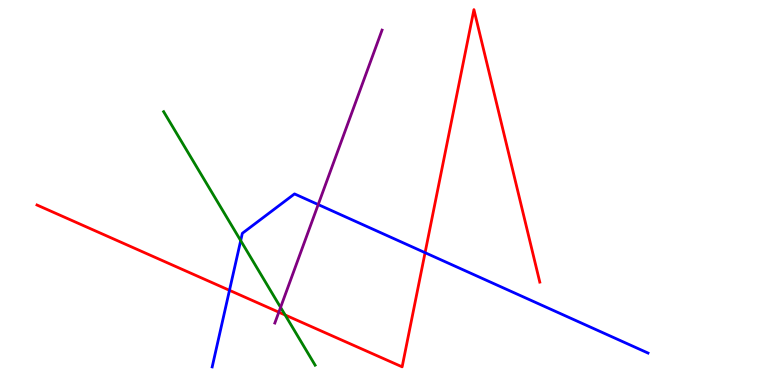[{'lines': ['blue', 'red'], 'intersections': [{'x': 2.96, 'y': 2.46}, {'x': 5.48, 'y': 3.44}]}, {'lines': ['green', 'red'], 'intersections': [{'x': 3.68, 'y': 1.82}]}, {'lines': ['purple', 'red'], 'intersections': [{'x': 3.6, 'y': 1.89}]}, {'lines': ['blue', 'green'], 'intersections': [{'x': 3.11, 'y': 3.75}]}, {'lines': ['blue', 'purple'], 'intersections': [{'x': 4.11, 'y': 4.69}]}, {'lines': ['green', 'purple'], 'intersections': [{'x': 3.62, 'y': 2.02}]}]